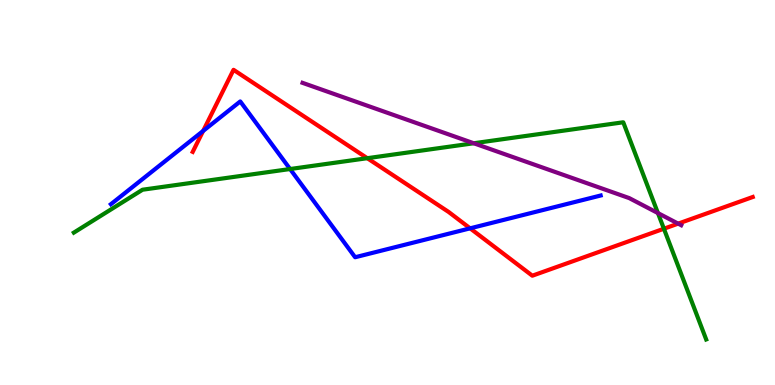[{'lines': ['blue', 'red'], 'intersections': [{'x': 2.62, 'y': 6.6}, {'x': 6.07, 'y': 4.07}]}, {'lines': ['green', 'red'], 'intersections': [{'x': 4.74, 'y': 5.89}, {'x': 8.57, 'y': 4.06}]}, {'lines': ['purple', 'red'], 'intersections': [{'x': 8.75, 'y': 4.19}]}, {'lines': ['blue', 'green'], 'intersections': [{'x': 3.74, 'y': 5.61}]}, {'lines': ['blue', 'purple'], 'intersections': []}, {'lines': ['green', 'purple'], 'intersections': [{'x': 6.11, 'y': 6.28}, {'x': 8.49, 'y': 4.47}]}]